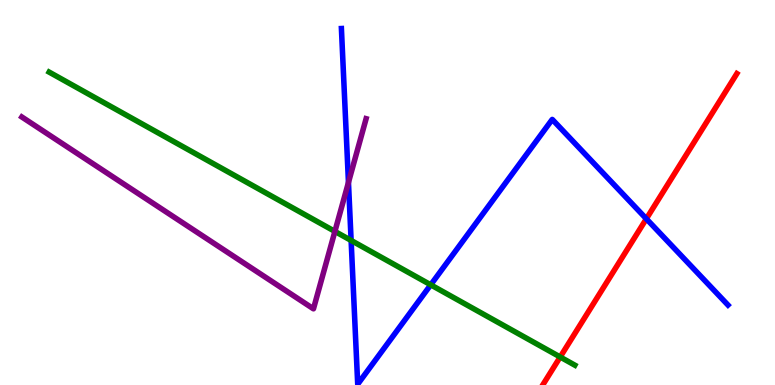[{'lines': ['blue', 'red'], 'intersections': [{'x': 8.34, 'y': 4.32}]}, {'lines': ['green', 'red'], 'intersections': [{'x': 7.23, 'y': 0.727}]}, {'lines': ['purple', 'red'], 'intersections': []}, {'lines': ['blue', 'green'], 'intersections': [{'x': 4.53, 'y': 3.75}, {'x': 5.56, 'y': 2.6}]}, {'lines': ['blue', 'purple'], 'intersections': [{'x': 4.5, 'y': 5.26}]}, {'lines': ['green', 'purple'], 'intersections': [{'x': 4.32, 'y': 3.99}]}]